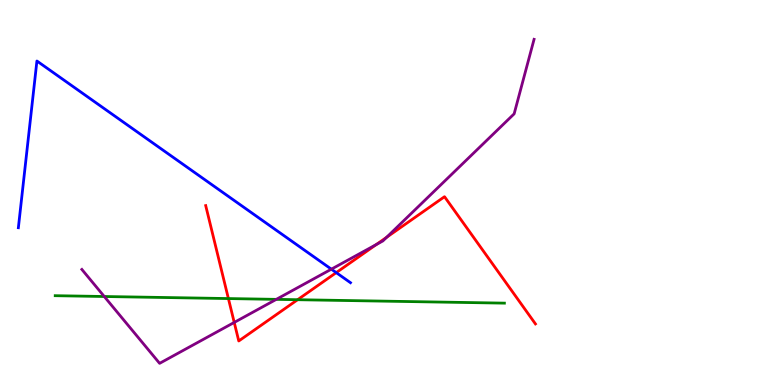[{'lines': ['blue', 'red'], 'intersections': [{'x': 4.34, 'y': 2.92}]}, {'lines': ['green', 'red'], 'intersections': [{'x': 2.95, 'y': 2.25}, {'x': 3.84, 'y': 2.22}]}, {'lines': ['purple', 'red'], 'intersections': [{'x': 3.02, 'y': 1.63}, {'x': 4.86, 'y': 3.65}, {'x': 4.99, 'y': 3.84}]}, {'lines': ['blue', 'green'], 'intersections': []}, {'lines': ['blue', 'purple'], 'intersections': [{'x': 4.28, 'y': 3.01}]}, {'lines': ['green', 'purple'], 'intersections': [{'x': 1.35, 'y': 2.3}, {'x': 3.57, 'y': 2.22}]}]